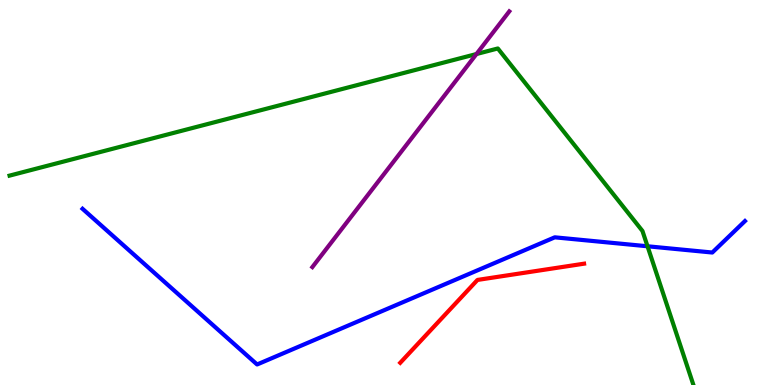[{'lines': ['blue', 'red'], 'intersections': []}, {'lines': ['green', 'red'], 'intersections': []}, {'lines': ['purple', 'red'], 'intersections': []}, {'lines': ['blue', 'green'], 'intersections': [{'x': 8.36, 'y': 3.6}]}, {'lines': ['blue', 'purple'], 'intersections': []}, {'lines': ['green', 'purple'], 'intersections': [{'x': 6.15, 'y': 8.6}]}]